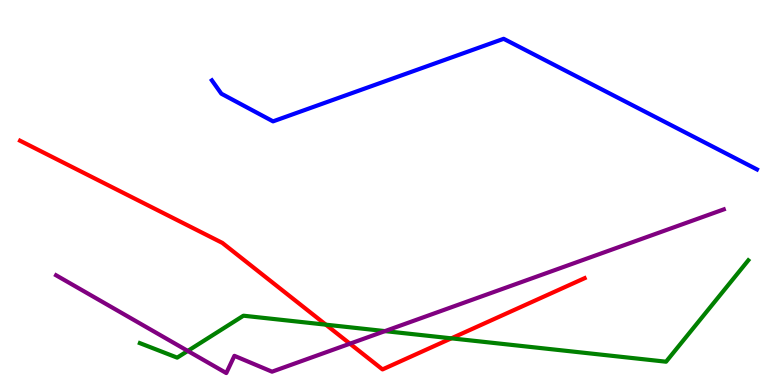[{'lines': ['blue', 'red'], 'intersections': []}, {'lines': ['green', 'red'], 'intersections': [{'x': 4.2, 'y': 1.57}, {'x': 5.82, 'y': 1.21}]}, {'lines': ['purple', 'red'], 'intersections': [{'x': 4.52, 'y': 1.07}]}, {'lines': ['blue', 'green'], 'intersections': []}, {'lines': ['blue', 'purple'], 'intersections': []}, {'lines': ['green', 'purple'], 'intersections': [{'x': 2.42, 'y': 0.885}, {'x': 4.97, 'y': 1.4}]}]